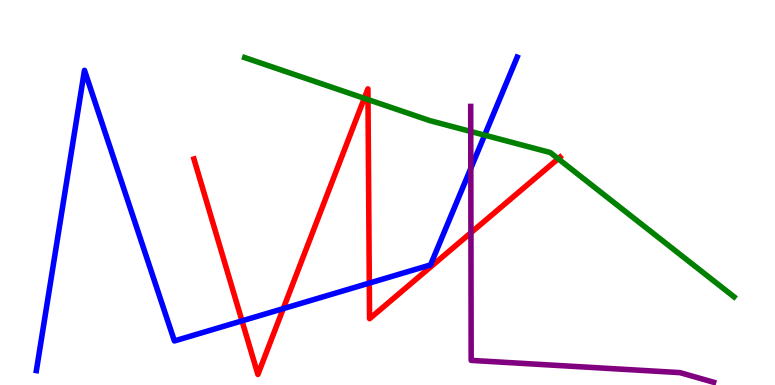[{'lines': ['blue', 'red'], 'intersections': [{'x': 3.12, 'y': 1.67}, {'x': 3.65, 'y': 1.98}, {'x': 4.77, 'y': 2.65}]}, {'lines': ['green', 'red'], 'intersections': [{'x': 4.7, 'y': 7.45}, {'x': 4.75, 'y': 7.41}, {'x': 7.2, 'y': 5.88}]}, {'lines': ['purple', 'red'], 'intersections': [{'x': 6.08, 'y': 3.96}]}, {'lines': ['blue', 'green'], 'intersections': [{'x': 6.25, 'y': 6.49}]}, {'lines': ['blue', 'purple'], 'intersections': [{'x': 6.07, 'y': 5.63}]}, {'lines': ['green', 'purple'], 'intersections': [{'x': 6.07, 'y': 6.59}]}]